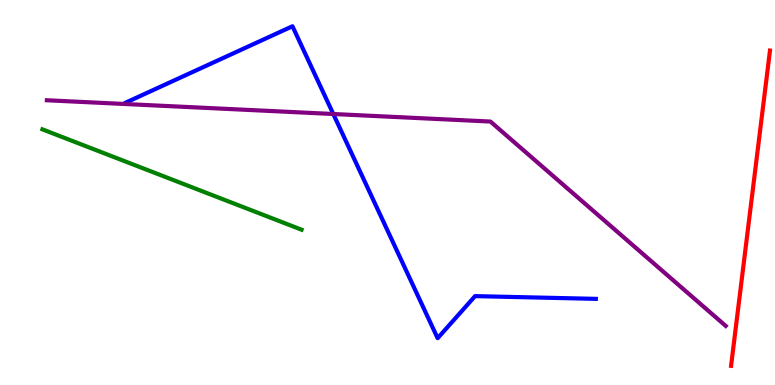[{'lines': ['blue', 'red'], 'intersections': []}, {'lines': ['green', 'red'], 'intersections': []}, {'lines': ['purple', 'red'], 'intersections': []}, {'lines': ['blue', 'green'], 'intersections': []}, {'lines': ['blue', 'purple'], 'intersections': [{'x': 4.3, 'y': 7.04}]}, {'lines': ['green', 'purple'], 'intersections': []}]